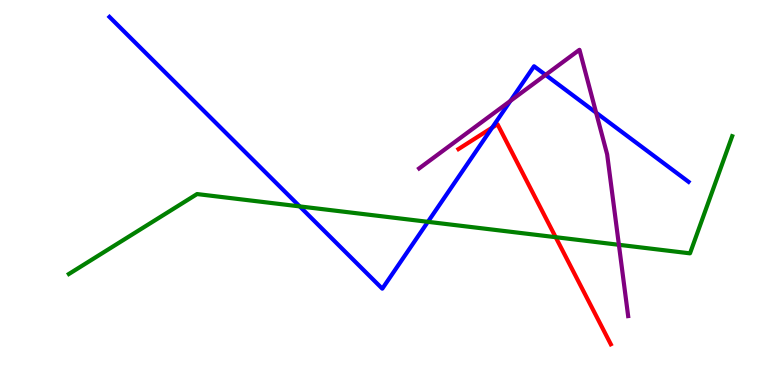[{'lines': ['blue', 'red'], 'intersections': [{'x': 6.35, 'y': 6.69}]}, {'lines': ['green', 'red'], 'intersections': [{'x': 7.17, 'y': 3.84}]}, {'lines': ['purple', 'red'], 'intersections': []}, {'lines': ['blue', 'green'], 'intersections': [{'x': 3.87, 'y': 4.64}, {'x': 5.52, 'y': 4.24}]}, {'lines': ['blue', 'purple'], 'intersections': [{'x': 6.59, 'y': 7.38}, {'x': 7.04, 'y': 8.05}, {'x': 7.69, 'y': 7.07}]}, {'lines': ['green', 'purple'], 'intersections': [{'x': 7.99, 'y': 3.64}]}]